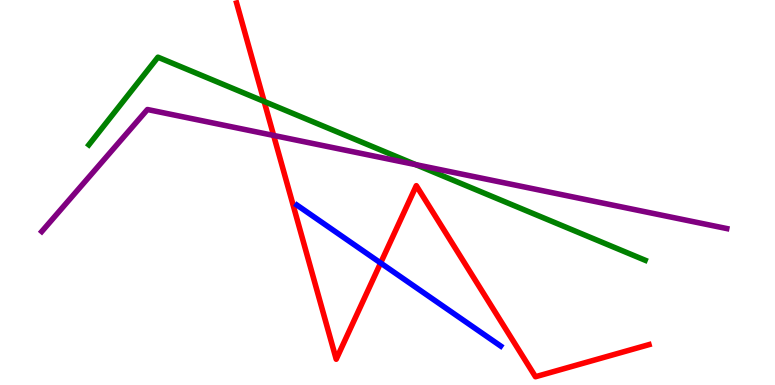[{'lines': ['blue', 'red'], 'intersections': [{'x': 4.91, 'y': 3.17}]}, {'lines': ['green', 'red'], 'intersections': [{'x': 3.41, 'y': 7.37}]}, {'lines': ['purple', 'red'], 'intersections': [{'x': 3.53, 'y': 6.48}]}, {'lines': ['blue', 'green'], 'intersections': []}, {'lines': ['blue', 'purple'], 'intersections': []}, {'lines': ['green', 'purple'], 'intersections': [{'x': 5.37, 'y': 5.72}]}]